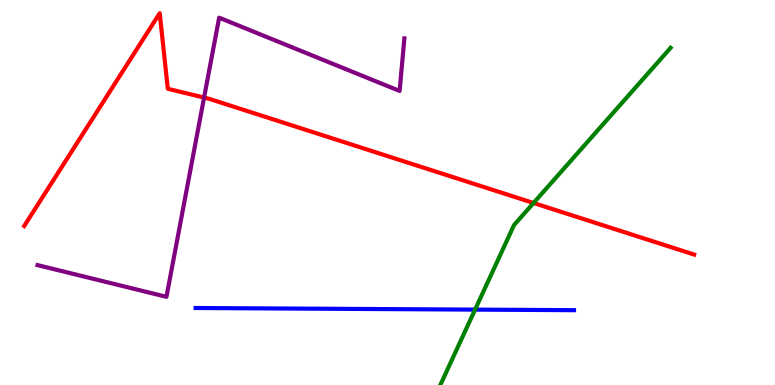[{'lines': ['blue', 'red'], 'intersections': []}, {'lines': ['green', 'red'], 'intersections': [{'x': 6.88, 'y': 4.73}]}, {'lines': ['purple', 'red'], 'intersections': [{'x': 2.63, 'y': 7.47}]}, {'lines': ['blue', 'green'], 'intersections': [{'x': 6.13, 'y': 1.96}]}, {'lines': ['blue', 'purple'], 'intersections': []}, {'lines': ['green', 'purple'], 'intersections': []}]